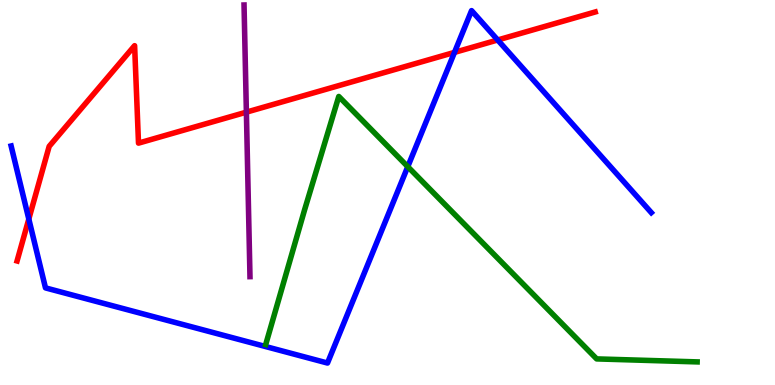[{'lines': ['blue', 'red'], 'intersections': [{'x': 0.372, 'y': 4.31}, {'x': 5.86, 'y': 8.64}, {'x': 6.42, 'y': 8.96}]}, {'lines': ['green', 'red'], 'intersections': []}, {'lines': ['purple', 'red'], 'intersections': [{'x': 3.18, 'y': 7.09}]}, {'lines': ['blue', 'green'], 'intersections': [{'x': 5.26, 'y': 5.67}]}, {'lines': ['blue', 'purple'], 'intersections': []}, {'lines': ['green', 'purple'], 'intersections': []}]